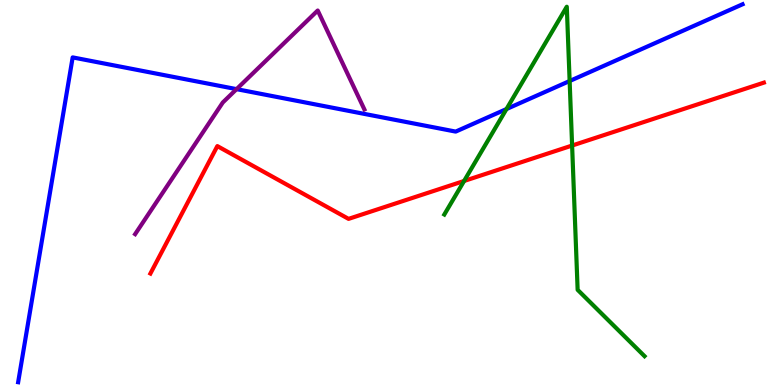[{'lines': ['blue', 'red'], 'intersections': []}, {'lines': ['green', 'red'], 'intersections': [{'x': 5.99, 'y': 5.3}, {'x': 7.38, 'y': 6.22}]}, {'lines': ['purple', 'red'], 'intersections': []}, {'lines': ['blue', 'green'], 'intersections': [{'x': 6.54, 'y': 7.17}, {'x': 7.35, 'y': 7.9}]}, {'lines': ['blue', 'purple'], 'intersections': [{'x': 3.05, 'y': 7.68}]}, {'lines': ['green', 'purple'], 'intersections': []}]